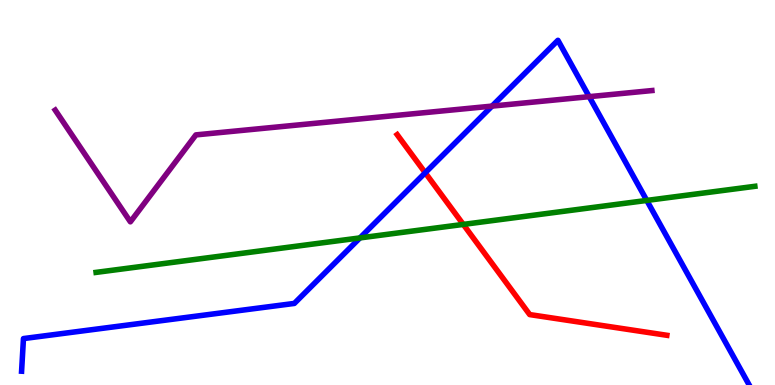[{'lines': ['blue', 'red'], 'intersections': [{'x': 5.49, 'y': 5.51}]}, {'lines': ['green', 'red'], 'intersections': [{'x': 5.98, 'y': 4.17}]}, {'lines': ['purple', 'red'], 'intersections': []}, {'lines': ['blue', 'green'], 'intersections': [{'x': 4.64, 'y': 3.82}, {'x': 8.35, 'y': 4.79}]}, {'lines': ['blue', 'purple'], 'intersections': [{'x': 6.35, 'y': 7.24}, {'x': 7.6, 'y': 7.49}]}, {'lines': ['green', 'purple'], 'intersections': []}]